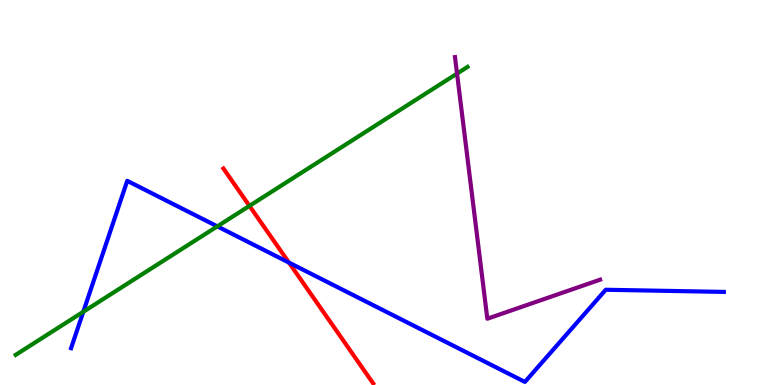[{'lines': ['blue', 'red'], 'intersections': [{'x': 3.73, 'y': 3.18}]}, {'lines': ['green', 'red'], 'intersections': [{'x': 3.22, 'y': 4.65}]}, {'lines': ['purple', 'red'], 'intersections': []}, {'lines': ['blue', 'green'], 'intersections': [{'x': 1.07, 'y': 1.9}, {'x': 2.8, 'y': 4.12}]}, {'lines': ['blue', 'purple'], 'intersections': []}, {'lines': ['green', 'purple'], 'intersections': [{'x': 5.9, 'y': 8.09}]}]